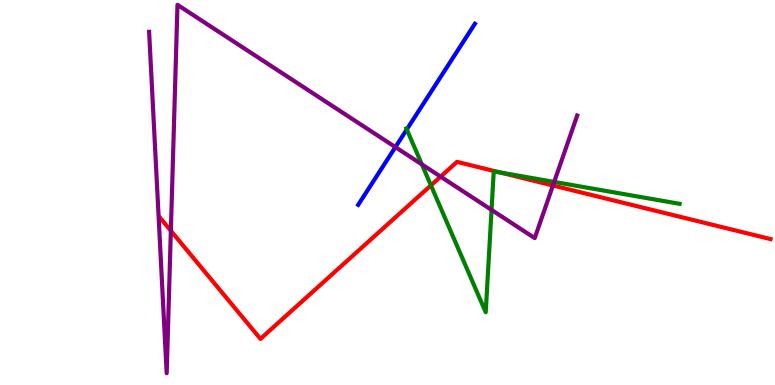[{'lines': ['blue', 'red'], 'intersections': []}, {'lines': ['green', 'red'], 'intersections': [{'x': 5.56, 'y': 5.19}, {'x': 6.45, 'y': 5.52}]}, {'lines': ['purple', 'red'], 'intersections': [{'x': 2.2, 'y': 4.01}, {'x': 5.69, 'y': 5.41}, {'x': 7.13, 'y': 5.18}]}, {'lines': ['blue', 'green'], 'intersections': [{'x': 5.25, 'y': 6.64}]}, {'lines': ['blue', 'purple'], 'intersections': [{'x': 5.1, 'y': 6.18}]}, {'lines': ['green', 'purple'], 'intersections': [{'x': 5.44, 'y': 5.73}, {'x': 6.34, 'y': 4.55}, {'x': 7.15, 'y': 5.27}]}]